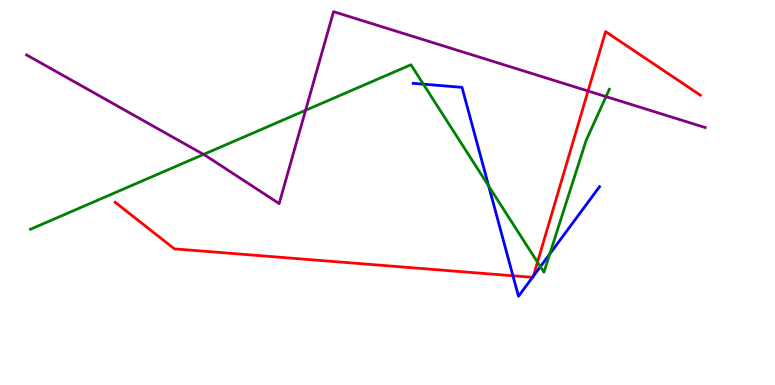[{'lines': ['blue', 'red'], 'intersections': [{'x': 6.62, 'y': 2.84}, {'x': 6.87, 'y': 2.8}, {'x': 6.88, 'y': 2.83}]}, {'lines': ['green', 'red'], 'intersections': [{'x': 6.94, 'y': 3.19}]}, {'lines': ['purple', 'red'], 'intersections': [{'x': 7.59, 'y': 7.64}]}, {'lines': ['blue', 'green'], 'intersections': [{'x': 5.46, 'y': 7.81}, {'x': 6.31, 'y': 5.17}, {'x': 6.97, 'y': 3.07}, {'x': 7.09, 'y': 3.4}]}, {'lines': ['blue', 'purple'], 'intersections': []}, {'lines': ['green', 'purple'], 'intersections': [{'x': 2.63, 'y': 5.99}, {'x': 3.94, 'y': 7.13}, {'x': 7.82, 'y': 7.49}]}]